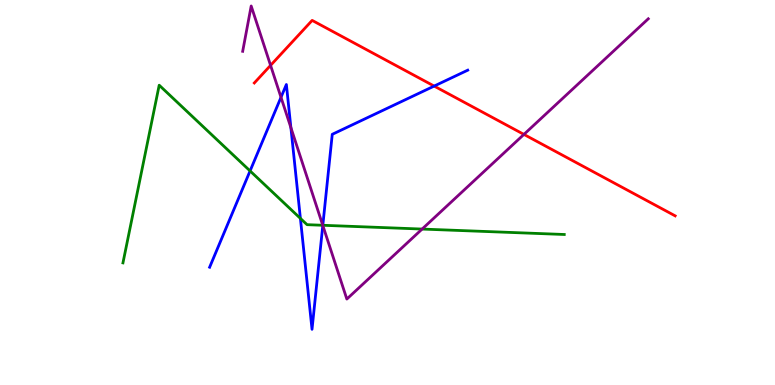[{'lines': ['blue', 'red'], 'intersections': [{'x': 5.6, 'y': 7.76}]}, {'lines': ['green', 'red'], 'intersections': []}, {'lines': ['purple', 'red'], 'intersections': [{'x': 3.49, 'y': 8.3}, {'x': 6.76, 'y': 6.51}]}, {'lines': ['blue', 'green'], 'intersections': [{'x': 3.23, 'y': 5.56}, {'x': 3.88, 'y': 4.33}, {'x': 4.17, 'y': 4.15}]}, {'lines': ['blue', 'purple'], 'intersections': [{'x': 3.63, 'y': 7.47}, {'x': 3.75, 'y': 6.69}, {'x': 4.17, 'y': 4.14}]}, {'lines': ['green', 'purple'], 'intersections': [{'x': 4.16, 'y': 4.15}, {'x': 5.45, 'y': 4.05}]}]